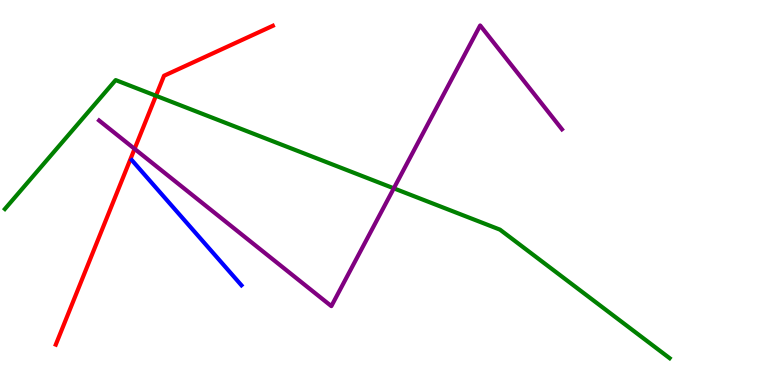[{'lines': ['blue', 'red'], 'intersections': []}, {'lines': ['green', 'red'], 'intersections': [{'x': 2.01, 'y': 7.51}]}, {'lines': ['purple', 'red'], 'intersections': [{'x': 1.74, 'y': 6.13}]}, {'lines': ['blue', 'green'], 'intersections': []}, {'lines': ['blue', 'purple'], 'intersections': []}, {'lines': ['green', 'purple'], 'intersections': [{'x': 5.08, 'y': 5.11}]}]